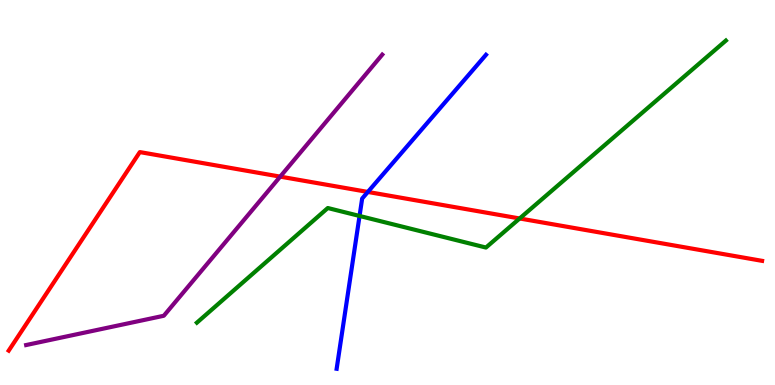[{'lines': ['blue', 'red'], 'intersections': [{'x': 4.75, 'y': 5.01}]}, {'lines': ['green', 'red'], 'intersections': [{'x': 6.71, 'y': 4.33}]}, {'lines': ['purple', 'red'], 'intersections': [{'x': 3.62, 'y': 5.41}]}, {'lines': ['blue', 'green'], 'intersections': [{'x': 4.64, 'y': 4.39}]}, {'lines': ['blue', 'purple'], 'intersections': []}, {'lines': ['green', 'purple'], 'intersections': []}]